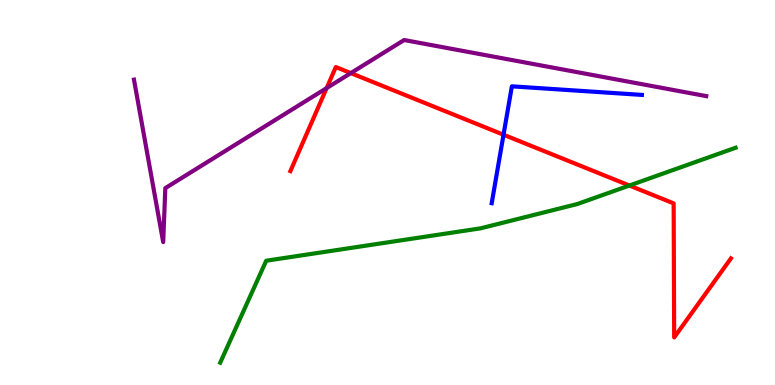[{'lines': ['blue', 'red'], 'intersections': [{'x': 6.5, 'y': 6.5}]}, {'lines': ['green', 'red'], 'intersections': [{'x': 8.12, 'y': 5.18}]}, {'lines': ['purple', 'red'], 'intersections': [{'x': 4.21, 'y': 7.71}, {'x': 4.53, 'y': 8.1}]}, {'lines': ['blue', 'green'], 'intersections': []}, {'lines': ['blue', 'purple'], 'intersections': []}, {'lines': ['green', 'purple'], 'intersections': []}]